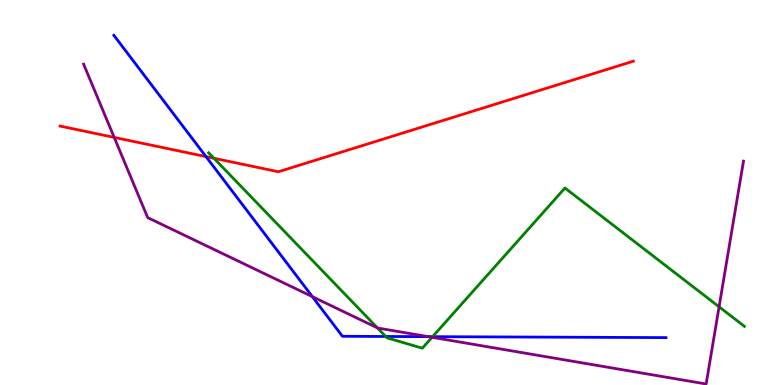[{'lines': ['blue', 'red'], 'intersections': [{'x': 2.66, 'y': 5.93}]}, {'lines': ['green', 'red'], 'intersections': [{'x': 2.76, 'y': 5.89}]}, {'lines': ['purple', 'red'], 'intersections': [{'x': 1.47, 'y': 6.43}]}, {'lines': ['blue', 'green'], 'intersections': [{'x': 4.98, 'y': 1.26}, {'x': 5.58, 'y': 1.26}]}, {'lines': ['blue', 'purple'], 'intersections': [{'x': 4.03, 'y': 2.29}, {'x': 5.53, 'y': 1.26}]}, {'lines': ['green', 'purple'], 'intersections': [{'x': 4.87, 'y': 1.48}, {'x': 5.57, 'y': 1.24}, {'x': 9.28, 'y': 2.03}]}]